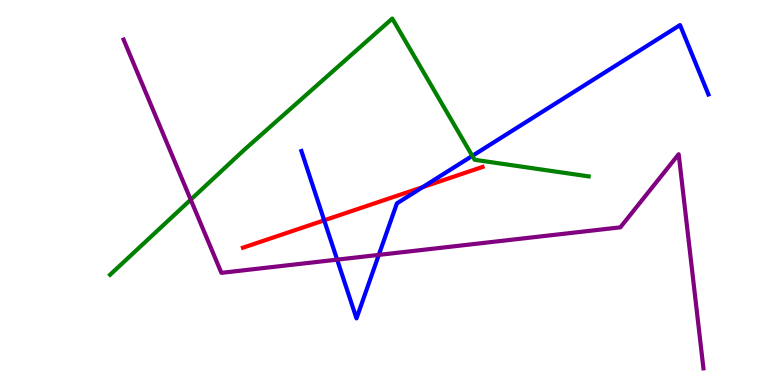[{'lines': ['blue', 'red'], 'intersections': [{'x': 4.18, 'y': 4.28}, {'x': 5.45, 'y': 5.14}]}, {'lines': ['green', 'red'], 'intersections': []}, {'lines': ['purple', 'red'], 'intersections': []}, {'lines': ['blue', 'green'], 'intersections': [{'x': 6.09, 'y': 5.95}]}, {'lines': ['blue', 'purple'], 'intersections': [{'x': 4.35, 'y': 3.26}, {'x': 4.89, 'y': 3.38}]}, {'lines': ['green', 'purple'], 'intersections': [{'x': 2.46, 'y': 4.81}]}]